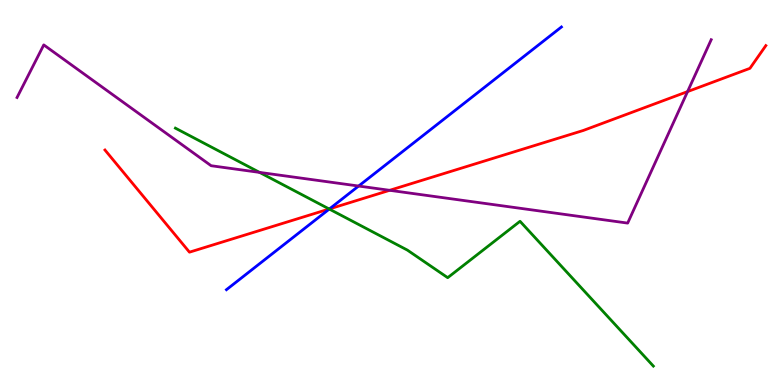[{'lines': ['blue', 'red'], 'intersections': [{'x': 4.25, 'y': 4.57}]}, {'lines': ['green', 'red'], 'intersections': [{'x': 4.25, 'y': 4.57}]}, {'lines': ['purple', 'red'], 'intersections': [{'x': 5.03, 'y': 5.06}, {'x': 8.87, 'y': 7.62}]}, {'lines': ['blue', 'green'], 'intersections': [{'x': 4.25, 'y': 4.57}]}, {'lines': ['blue', 'purple'], 'intersections': [{'x': 4.63, 'y': 5.17}]}, {'lines': ['green', 'purple'], 'intersections': [{'x': 3.35, 'y': 5.52}]}]